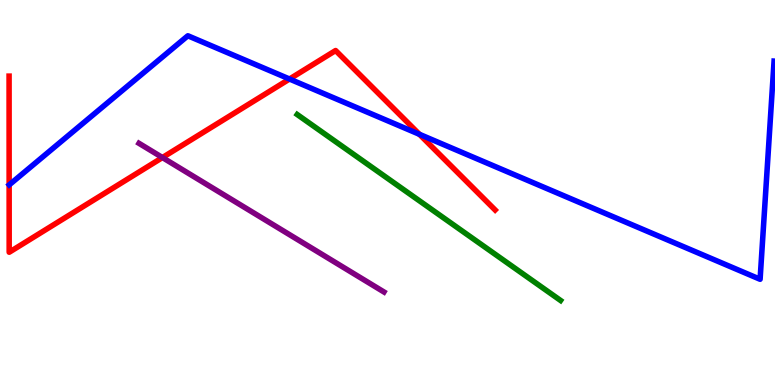[{'lines': ['blue', 'red'], 'intersections': [{'x': 3.74, 'y': 7.95}, {'x': 5.41, 'y': 6.51}]}, {'lines': ['green', 'red'], 'intersections': []}, {'lines': ['purple', 'red'], 'intersections': [{'x': 2.1, 'y': 5.91}]}, {'lines': ['blue', 'green'], 'intersections': []}, {'lines': ['blue', 'purple'], 'intersections': []}, {'lines': ['green', 'purple'], 'intersections': []}]